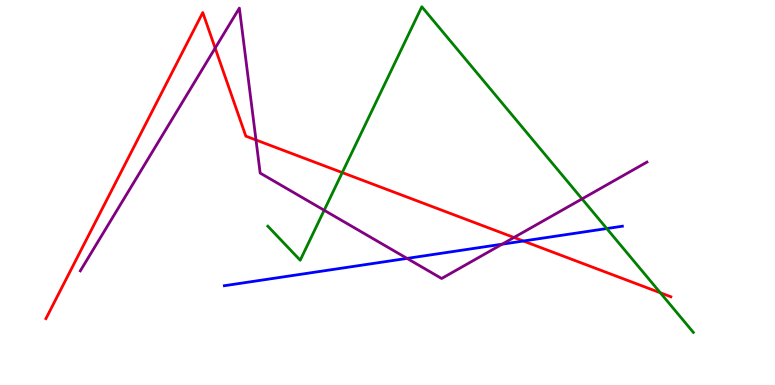[{'lines': ['blue', 'red'], 'intersections': [{'x': 6.75, 'y': 3.74}]}, {'lines': ['green', 'red'], 'intersections': [{'x': 4.42, 'y': 5.52}, {'x': 8.52, 'y': 2.4}]}, {'lines': ['purple', 'red'], 'intersections': [{'x': 2.78, 'y': 8.75}, {'x': 3.3, 'y': 6.36}, {'x': 6.63, 'y': 3.83}]}, {'lines': ['blue', 'green'], 'intersections': [{'x': 7.83, 'y': 4.06}]}, {'lines': ['blue', 'purple'], 'intersections': [{'x': 5.25, 'y': 3.29}, {'x': 6.48, 'y': 3.66}]}, {'lines': ['green', 'purple'], 'intersections': [{'x': 4.18, 'y': 4.54}, {'x': 7.51, 'y': 4.83}]}]